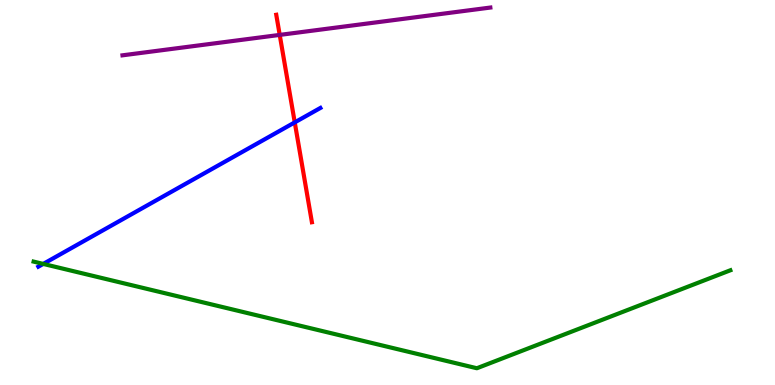[{'lines': ['blue', 'red'], 'intersections': [{'x': 3.8, 'y': 6.82}]}, {'lines': ['green', 'red'], 'intersections': []}, {'lines': ['purple', 'red'], 'intersections': [{'x': 3.61, 'y': 9.09}]}, {'lines': ['blue', 'green'], 'intersections': [{'x': 0.558, 'y': 3.14}]}, {'lines': ['blue', 'purple'], 'intersections': []}, {'lines': ['green', 'purple'], 'intersections': []}]